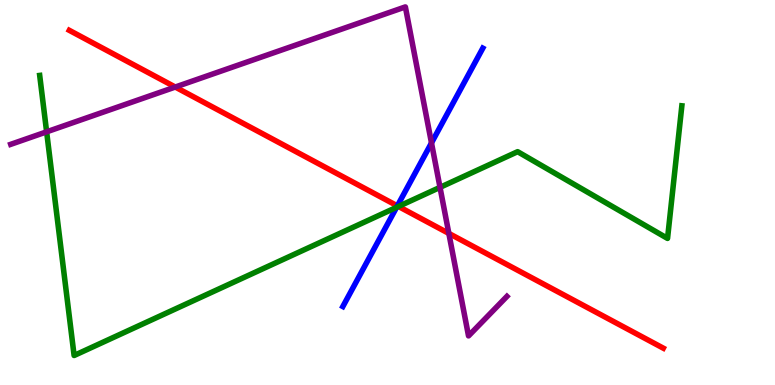[{'lines': ['blue', 'red'], 'intersections': [{'x': 5.13, 'y': 4.65}]}, {'lines': ['green', 'red'], 'intersections': [{'x': 5.14, 'y': 4.64}]}, {'lines': ['purple', 'red'], 'intersections': [{'x': 2.26, 'y': 7.74}, {'x': 5.79, 'y': 3.94}]}, {'lines': ['blue', 'green'], 'intersections': [{'x': 5.12, 'y': 4.62}]}, {'lines': ['blue', 'purple'], 'intersections': [{'x': 5.57, 'y': 6.29}]}, {'lines': ['green', 'purple'], 'intersections': [{'x': 0.602, 'y': 6.58}, {'x': 5.68, 'y': 5.13}]}]